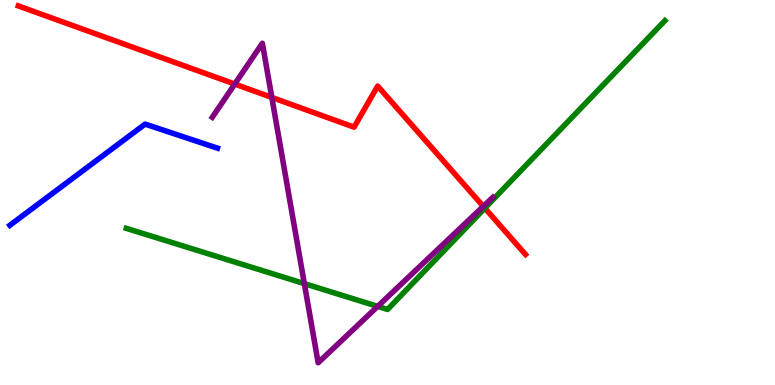[{'lines': ['blue', 'red'], 'intersections': []}, {'lines': ['green', 'red'], 'intersections': [{'x': 6.26, 'y': 4.59}]}, {'lines': ['purple', 'red'], 'intersections': [{'x': 3.03, 'y': 7.82}, {'x': 3.51, 'y': 7.47}, {'x': 6.24, 'y': 4.64}]}, {'lines': ['blue', 'green'], 'intersections': []}, {'lines': ['blue', 'purple'], 'intersections': []}, {'lines': ['green', 'purple'], 'intersections': [{'x': 3.93, 'y': 2.63}, {'x': 4.87, 'y': 2.04}]}]